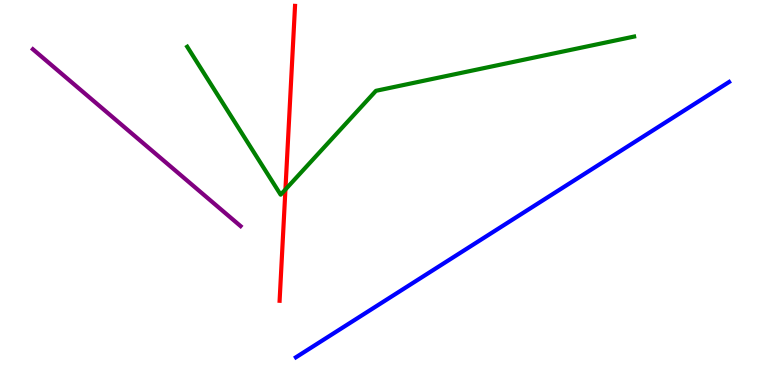[{'lines': ['blue', 'red'], 'intersections': []}, {'lines': ['green', 'red'], 'intersections': [{'x': 3.68, 'y': 5.08}]}, {'lines': ['purple', 'red'], 'intersections': []}, {'lines': ['blue', 'green'], 'intersections': []}, {'lines': ['blue', 'purple'], 'intersections': []}, {'lines': ['green', 'purple'], 'intersections': []}]